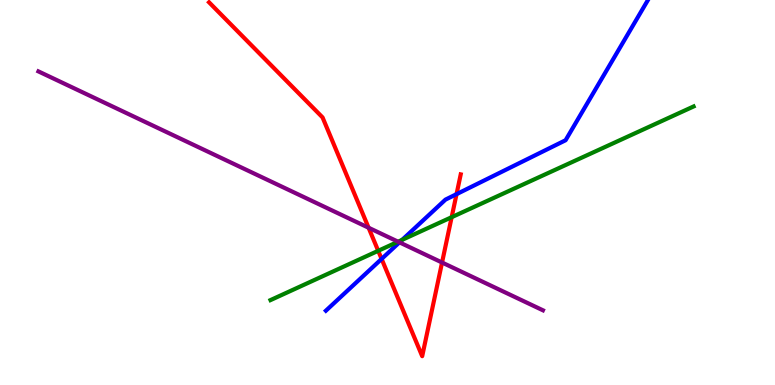[{'lines': ['blue', 'red'], 'intersections': [{'x': 4.92, 'y': 3.27}, {'x': 5.89, 'y': 4.96}]}, {'lines': ['green', 'red'], 'intersections': [{'x': 4.88, 'y': 3.49}, {'x': 5.83, 'y': 4.36}]}, {'lines': ['purple', 'red'], 'intersections': [{'x': 4.76, 'y': 4.08}, {'x': 5.7, 'y': 3.18}]}, {'lines': ['blue', 'green'], 'intersections': [{'x': 5.19, 'y': 3.77}]}, {'lines': ['blue', 'purple'], 'intersections': [{'x': 5.15, 'y': 3.71}]}, {'lines': ['green', 'purple'], 'intersections': [{'x': 5.14, 'y': 3.72}]}]